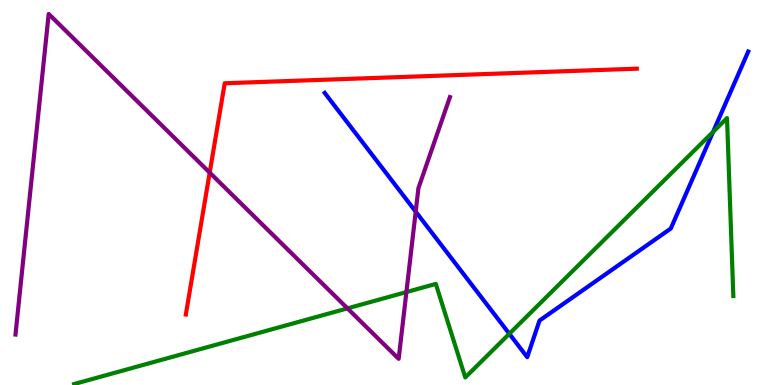[{'lines': ['blue', 'red'], 'intersections': []}, {'lines': ['green', 'red'], 'intersections': []}, {'lines': ['purple', 'red'], 'intersections': [{'x': 2.71, 'y': 5.52}]}, {'lines': ['blue', 'green'], 'intersections': [{'x': 6.57, 'y': 1.33}, {'x': 9.2, 'y': 6.57}]}, {'lines': ['blue', 'purple'], 'intersections': [{'x': 5.36, 'y': 4.5}]}, {'lines': ['green', 'purple'], 'intersections': [{'x': 4.48, 'y': 1.99}, {'x': 5.24, 'y': 2.41}]}]